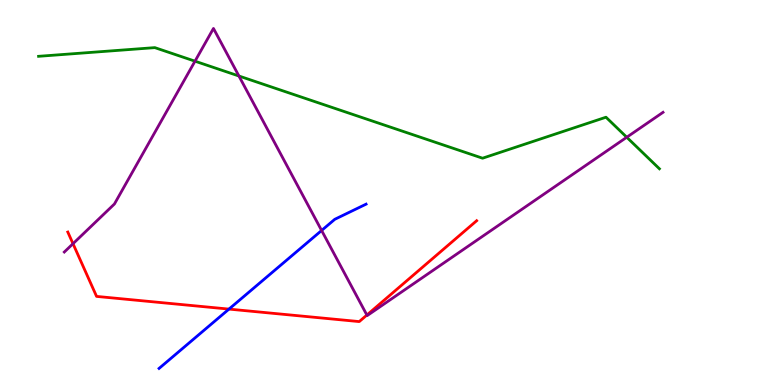[{'lines': ['blue', 'red'], 'intersections': [{'x': 2.95, 'y': 1.97}]}, {'lines': ['green', 'red'], 'intersections': []}, {'lines': ['purple', 'red'], 'intersections': [{'x': 0.942, 'y': 3.67}, {'x': 4.73, 'y': 1.82}]}, {'lines': ['blue', 'green'], 'intersections': []}, {'lines': ['blue', 'purple'], 'intersections': [{'x': 4.15, 'y': 4.01}]}, {'lines': ['green', 'purple'], 'intersections': [{'x': 2.52, 'y': 8.41}, {'x': 3.08, 'y': 8.03}, {'x': 8.09, 'y': 6.43}]}]